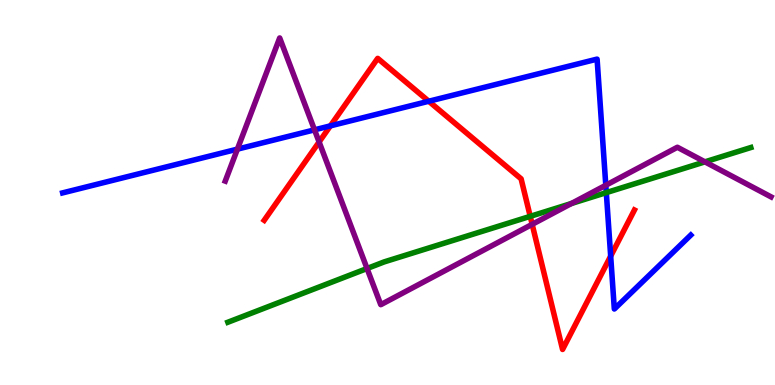[{'lines': ['blue', 'red'], 'intersections': [{'x': 4.26, 'y': 6.73}, {'x': 5.53, 'y': 7.37}, {'x': 7.88, 'y': 3.35}]}, {'lines': ['green', 'red'], 'intersections': [{'x': 6.84, 'y': 4.38}]}, {'lines': ['purple', 'red'], 'intersections': [{'x': 4.12, 'y': 6.31}, {'x': 6.87, 'y': 4.17}]}, {'lines': ['blue', 'green'], 'intersections': [{'x': 7.82, 'y': 5.0}]}, {'lines': ['blue', 'purple'], 'intersections': [{'x': 3.06, 'y': 6.13}, {'x': 4.06, 'y': 6.63}, {'x': 7.82, 'y': 5.19}]}, {'lines': ['green', 'purple'], 'intersections': [{'x': 4.74, 'y': 3.03}, {'x': 7.37, 'y': 4.71}, {'x': 9.1, 'y': 5.8}]}]